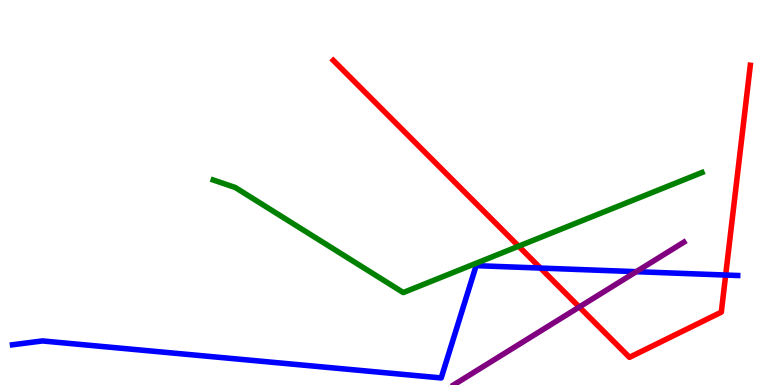[{'lines': ['blue', 'red'], 'intersections': [{'x': 6.97, 'y': 3.04}, {'x': 9.36, 'y': 2.86}]}, {'lines': ['green', 'red'], 'intersections': [{'x': 6.69, 'y': 3.61}]}, {'lines': ['purple', 'red'], 'intersections': [{'x': 7.47, 'y': 2.03}]}, {'lines': ['blue', 'green'], 'intersections': []}, {'lines': ['blue', 'purple'], 'intersections': [{'x': 8.21, 'y': 2.94}]}, {'lines': ['green', 'purple'], 'intersections': []}]